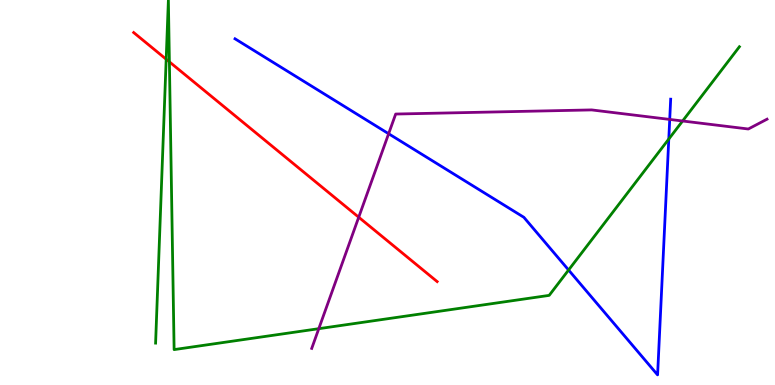[{'lines': ['blue', 'red'], 'intersections': []}, {'lines': ['green', 'red'], 'intersections': [{'x': 2.14, 'y': 8.46}, {'x': 2.19, 'y': 8.39}]}, {'lines': ['purple', 'red'], 'intersections': [{'x': 4.63, 'y': 4.36}]}, {'lines': ['blue', 'green'], 'intersections': [{'x': 7.34, 'y': 2.99}, {'x': 8.63, 'y': 6.39}]}, {'lines': ['blue', 'purple'], 'intersections': [{'x': 5.01, 'y': 6.53}, {'x': 8.64, 'y': 6.9}]}, {'lines': ['green', 'purple'], 'intersections': [{'x': 4.11, 'y': 1.46}, {'x': 8.81, 'y': 6.86}]}]